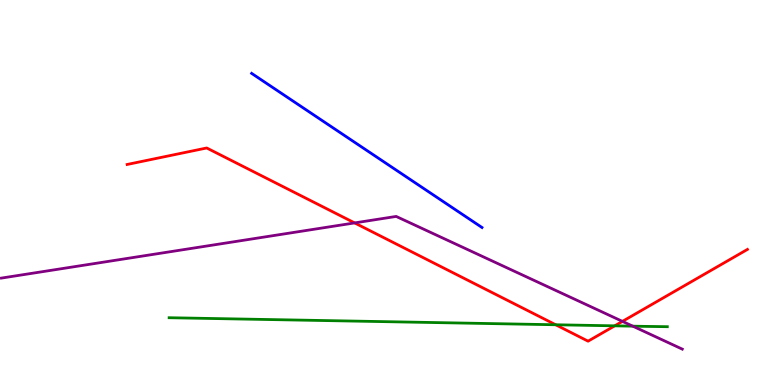[{'lines': ['blue', 'red'], 'intersections': []}, {'lines': ['green', 'red'], 'intersections': [{'x': 7.17, 'y': 1.56}, {'x': 7.93, 'y': 1.54}]}, {'lines': ['purple', 'red'], 'intersections': [{'x': 4.58, 'y': 4.21}, {'x': 8.03, 'y': 1.65}]}, {'lines': ['blue', 'green'], 'intersections': []}, {'lines': ['blue', 'purple'], 'intersections': []}, {'lines': ['green', 'purple'], 'intersections': [{'x': 8.16, 'y': 1.53}]}]